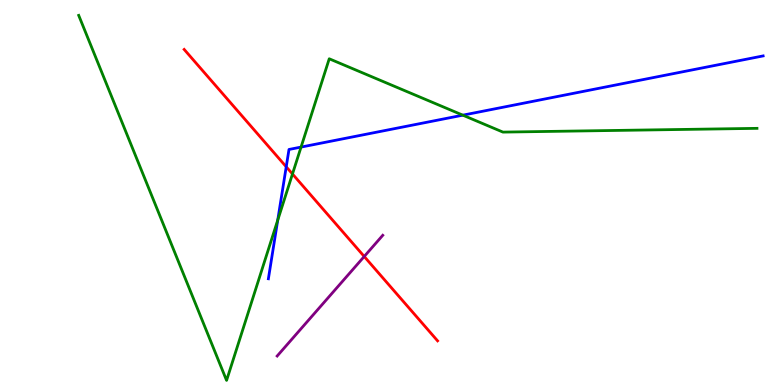[{'lines': ['blue', 'red'], 'intersections': [{'x': 3.69, 'y': 5.67}]}, {'lines': ['green', 'red'], 'intersections': [{'x': 3.77, 'y': 5.48}]}, {'lines': ['purple', 'red'], 'intersections': [{'x': 4.7, 'y': 3.34}]}, {'lines': ['blue', 'green'], 'intersections': [{'x': 3.58, 'y': 4.28}, {'x': 3.88, 'y': 6.18}, {'x': 5.97, 'y': 7.01}]}, {'lines': ['blue', 'purple'], 'intersections': []}, {'lines': ['green', 'purple'], 'intersections': []}]